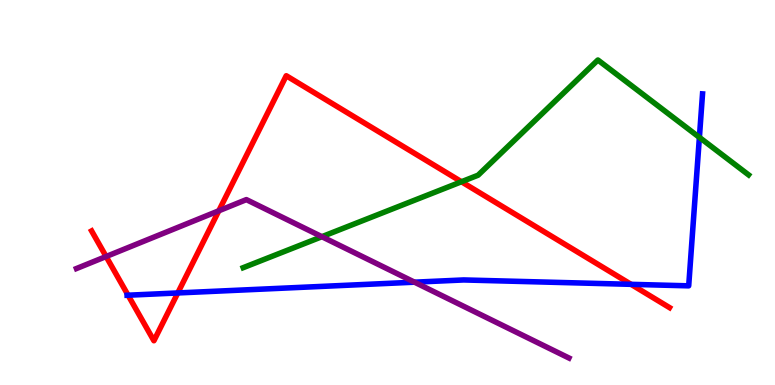[{'lines': ['blue', 'red'], 'intersections': [{'x': 1.65, 'y': 2.33}, {'x': 2.29, 'y': 2.39}, {'x': 8.14, 'y': 2.61}]}, {'lines': ['green', 'red'], 'intersections': [{'x': 5.95, 'y': 5.28}]}, {'lines': ['purple', 'red'], 'intersections': [{'x': 1.37, 'y': 3.34}, {'x': 2.82, 'y': 4.52}]}, {'lines': ['blue', 'green'], 'intersections': [{'x': 9.02, 'y': 6.43}]}, {'lines': ['blue', 'purple'], 'intersections': [{'x': 5.35, 'y': 2.67}]}, {'lines': ['green', 'purple'], 'intersections': [{'x': 4.15, 'y': 3.85}]}]